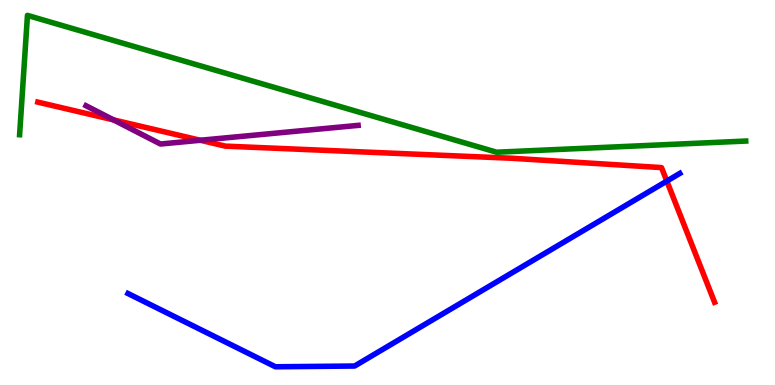[{'lines': ['blue', 'red'], 'intersections': [{'x': 8.6, 'y': 5.3}]}, {'lines': ['green', 'red'], 'intersections': []}, {'lines': ['purple', 'red'], 'intersections': [{'x': 1.47, 'y': 6.89}, {'x': 2.58, 'y': 6.36}]}, {'lines': ['blue', 'green'], 'intersections': []}, {'lines': ['blue', 'purple'], 'intersections': []}, {'lines': ['green', 'purple'], 'intersections': []}]